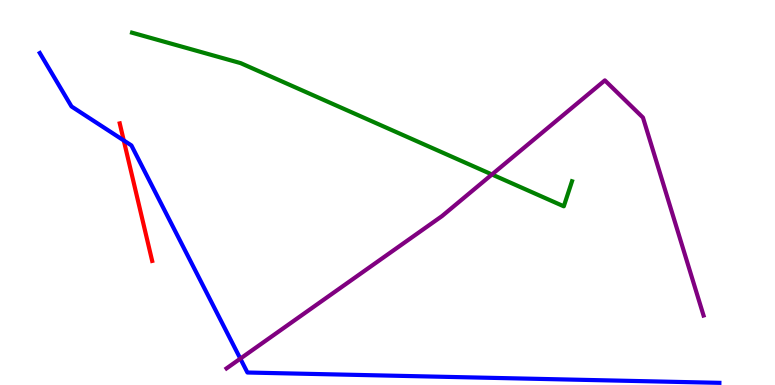[{'lines': ['blue', 'red'], 'intersections': [{'x': 1.6, 'y': 6.35}]}, {'lines': ['green', 'red'], 'intersections': []}, {'lines': ['purple', 'red'], 'intersections': []}, {'lines': ['blue', 'green'], 'intersections': []}, {'lines': ['blue', 'purple'], 'intersections': [{'x': 3.1, 'y': 0.685}]}, {'lines': ['green', 'purple'], 'intersections': [{'x': 6.35, 'y': 5.47}]}]